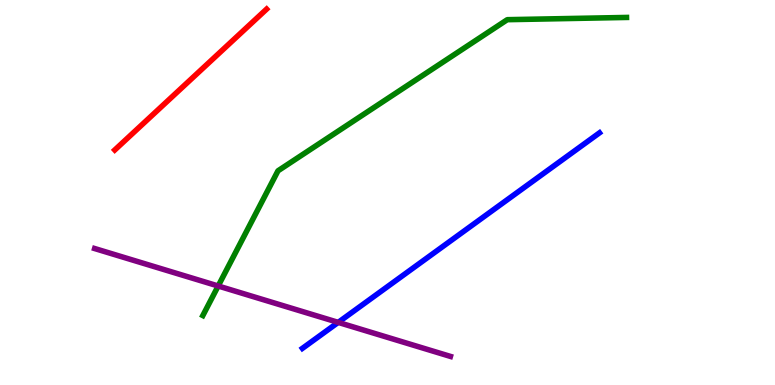[{'lines': ['blue', 'red'], 'intersections': []}, {'lines': ['green', 'red'], 'intersections': []}, {'lines': ['purple', 'red'], 'intersections': []}, {'lines': ['blue', 'green'], 'intersections': []}, {'lines': ['blue', 'purple'], 'intersections': [{'x': 4.36, 'y': 1.63}]}, {'lines': ['green', 'purple'], 'intersections': [{'x': 2.82, 'y': 2.57}]}]